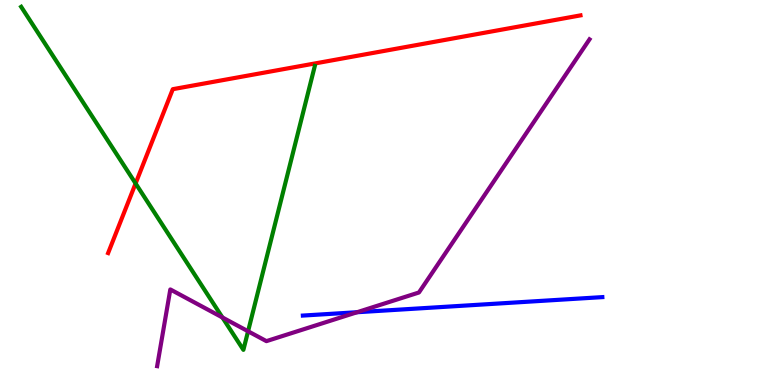[{'lines': ['blue', 'red'], 'intersections': []}, {'lines': ['green', 'red'], 'intersections': [{'x': 1.75, 'y': 5.24}]}, {'lines': ['purple', 'red'], 'intersections': []}, {'lines': ['blue', 'green'], 'intersections': []}, {'lines': ['blue', 'purple'], 'intersections': [{'x': 4.61, 'y': 1.89}]}, {'lines': ['green', 'purple'], 'intersections': [{'x': 2.87, 'y': 1.75}, {'x': 3.2, 'y': 1.4}]}]